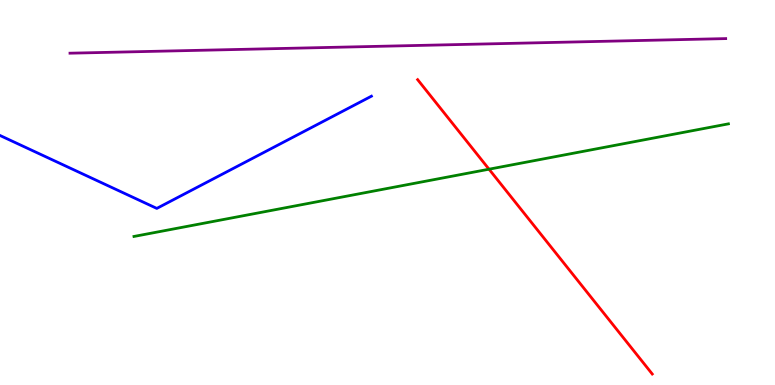[{'lines': ['blue', 'red'], 'intersections': []}, {'lines': ['green', 'red'], 'intersections': [{'x': 6.31, 'y': 5.61}]}, {'lines': ['purple', 'red'], 'intersections': []}, {'lines': ['blue', 'green'], 'intersections': []}, {'lines': ['blue', 'purple'], 'intersections': []}, {'lines': ['green', 'purple'], 'intersections': []}]